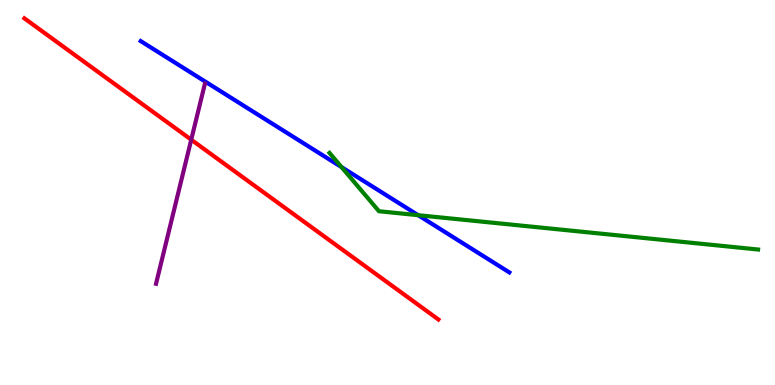[{'lines': ['blue', 'red'], 'intersections': []}, {'lines': ['green', 'red'], 'intersections': []}, {'lines': ['purple', 'red'], 'intersections': [{'x': 2.47, 'y': 6.37}]}, {'lines': ['blue', 'green'], 'intersections': [{'x': 4.41, 'y': 5.66}, {'x': 5.4, 'y': 4.41}]}, {'lines': ['blue', 'purple'], 'intersections': []}, {'lines': ['green', 'purple'], 'intersections': []}]